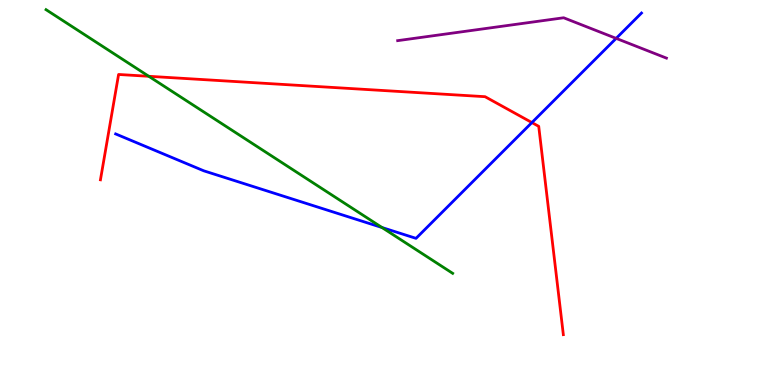[{'lines': ['blue', 'red'], 'intersections': [{'x': 6.86, 'y': 6.82}]}, {'lines': ['green', 'red'], 'intersections': [{'x': 1.92, 'y': 8.02}]}, {'lines': ['purple', 'red'], 'intersections': []}, {'lines': ['blue', 'green'], 'intersections': [{'x': 4.93, 'y': 4.09}]}, {'lines': ['blue', 'purple'], 'intersections': [{'x': 7.95, 'y': 9.0}]}, {'lines': ['green', 'purple'], 'intersections': []}]